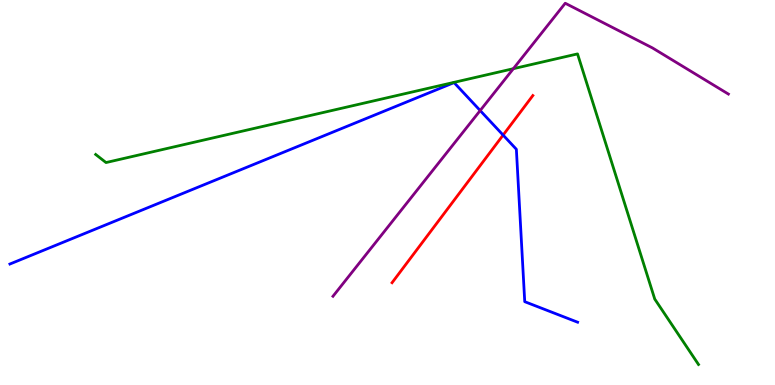[{'lines': ['blue', 'red'], 'intersections': [{'x': 6.49, 'y': 6.49}]}, {'lines': ['green', 'red'], 'intersections': []}, {'lines': ['purple', 'red'], 'intersections': []}, {'lines': ['blue', 'green'], 'intersections': []}, {'lines': ['blue', 'purple'], 'intersections': [{'x': 6.2, 'y': 7.13}]}, {'lines': ['green', 'purple'], 'intersections': [{'x': 6.62, 'y': 8.22}]}]